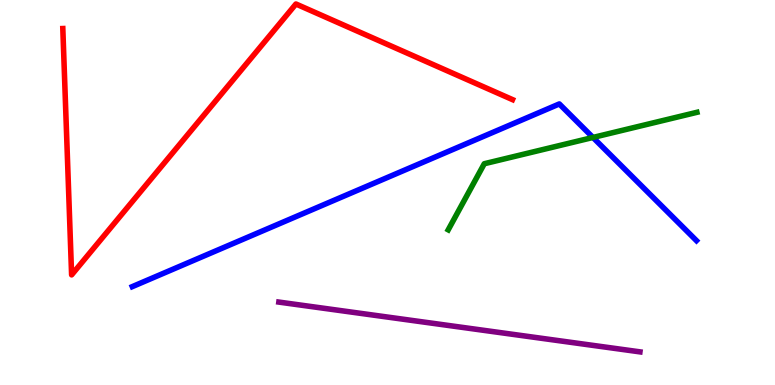[{'lines': ['blue', 'red'], 'intersections': []}, {'lines': ['green', 'red'], 'intersections': []}, {'lines': ['purple', 'red'], 'intersections': []}, {'lines': ['blue', 'green'], 'intersections': [{'x': 7.65, 'y': 6.43}]}, {'lines': ['blue', 'purple'], 'intersections': []}, {'lines': ['green', 'purple'], 'intersections': []}]